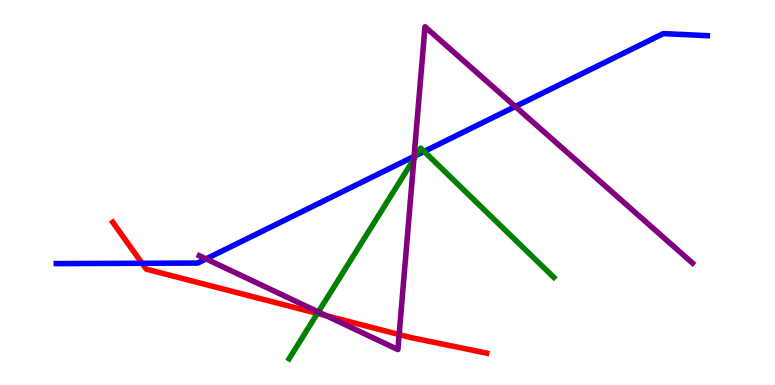[{'lines': ['blue', 'red'], 'intersections': [{'x': 1.83, 'y': 3.16}]}, {'lines': ['green', 'red'], 'intersections': [{'x': 4.1, 'y': 1.86}]}, {'lines': ['purple', 'red'], 'intersections': [{'x': 4.21, 'y': 1.8}, {'x': 5.15, 'y': 1.31}]}, {'lines': ['blue', 'green'], 'intersections': [{'x': 5.37, 'y': 5.96}, {'x': 5.47, 'y': 6.07}]}, {'lines': ['blue', 'purple'], 'intersections': [{'x': 2.66, 'y': 3.28}, {'x': 5.34, 'y': 5.94}, {'x': 6.65, 'y': 7.23}]}, {'lines': ['green', 'purple'], 'intersections': [{'x': 4.11, 'y': 1.9}, {'x': 5.34, 'y': 5.87}]}]